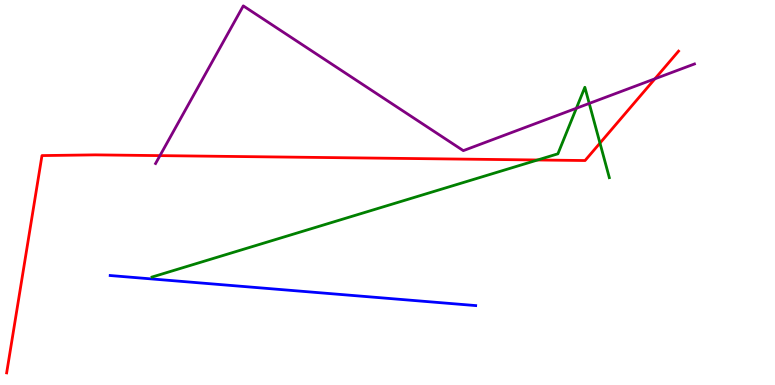[{'lines': ['blue', 'red'], 'intersections': []}, {'lines': ['green', 'red'], 'intersections': [{'x': 6.94, 'y': 5.84}, {'x': 7.74, 'y': 6.28}]}, {'lines': ['purple', 'red'], 'intersections': [{'x': 2.06, 'y': 5.96}, {'x': 8.45, 'y': 7.95}]}, {'lines': ['blue', 'green'], 'intersections': []}, {'lines': ['blue', 'purple'], 'intersections': []}, {'lines': ['green', 'purple'], 'intersections': [{'x': 7.44, 'y': 7.19}, {'x': 7.6, 'y': 7.31}]}]